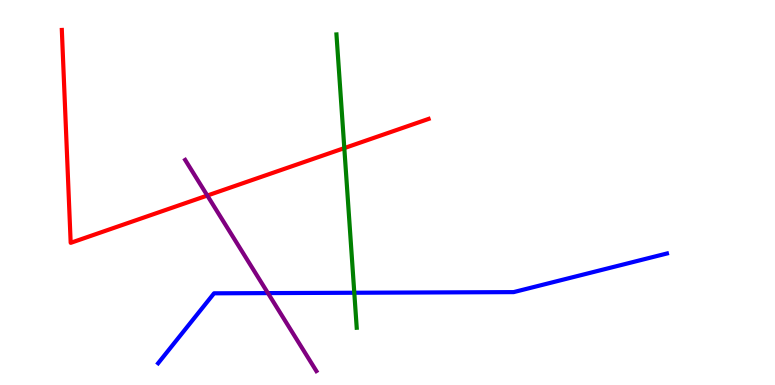[{'lines': ['blue', 'red'], 'intersections': []}, {'lines': ['green', 'red'], 'intersections': [{'x': 4.44, 'y': 6.15}]}, {'lines': ['purple', 'red'], 'intersections': [{'x': 2.67, 'y': 4.92}]}, {'lines': ['blue', 'green'], 'intersections': [{'x': 4.57, 'y': 2.4}]}, {'lines': ['blue', 'purple'], 'intersections': [{'x': 3.46, 'y': 2.39}]}, {'lines': ['green', 'purple'], 'intersections': []}]